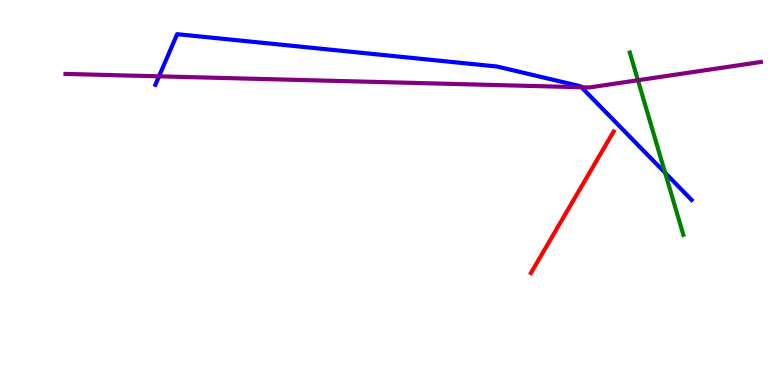[{'lines': ['blue', 'red'], 'intersections': []}, {'lines': ['green', 'red'], 'intersections': []}, {'lines': ['purple', 'red'], 'intersections': []}, {'lines': ['blue', 'green'], 'intersections': [{'x': 8.58, 'y': 5.51}]}, {'lines': ['blue', 'purple'], 'intersections': [{'x': 2.05, 'y': 8.02}, {'x': 7.5, 'y': 7.73}]}, {'lines': ['green', 'purple'], 'intersections': [{'x': 8.23, 'y': 7.92}]}]